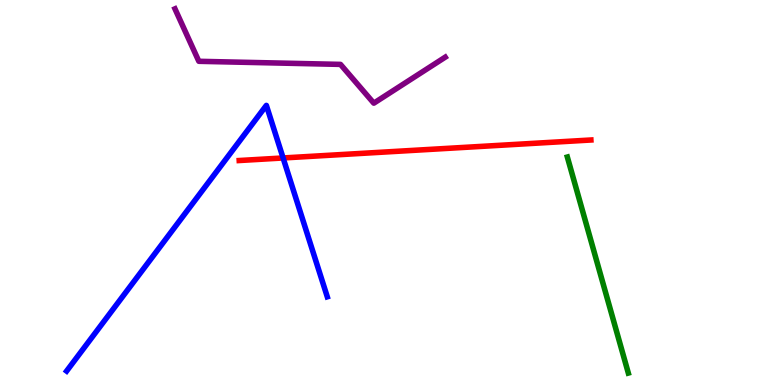[{'lines': ['blue', 'red'], 'intersections': [{'x': 3.65, 'y': 5.9}]}, {'lines': ['green', 'red'], 'intersections': []}, {'lines': ['purple', 'red'], 'intersections': []}, {'lines': ['blue', 'green'], 'intersections': []}, {'lines': ['blue', 'purple'], 'intersections': []}, {'lines': ['green', 'purple'], 'intersections': []}]